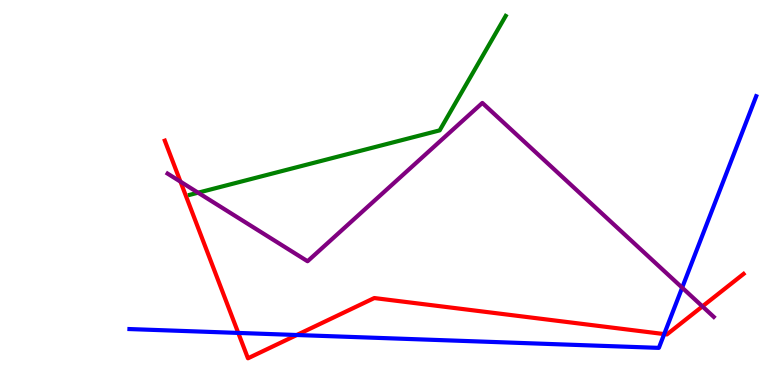[{'lines': ['blue', 'red'], 'intersections': [{'x': 3.07, 'y': 1.35}, {'x': 3.83, 'y': 1.3}, {'x': 8.57, 'y': 1.32}]}, {'lines': ['green', 'red'], 'intersections': []}, {'lines': ['purple', 'red'], 'intersections': [{'x': 2.33, 'y': 5.28}, {'x': 9.06, 'y': 2.04}]}, {'lines': ['blue', 'green'], 'intersections': []}, {'lines': ['blue', 'purple'], 'intersections': [{'x': 8.8, 'y': 2.53}]}, {'lines': ['green', 'purple'], 'intersections': [{'x': 2.56, 'y': 4.99}]}]